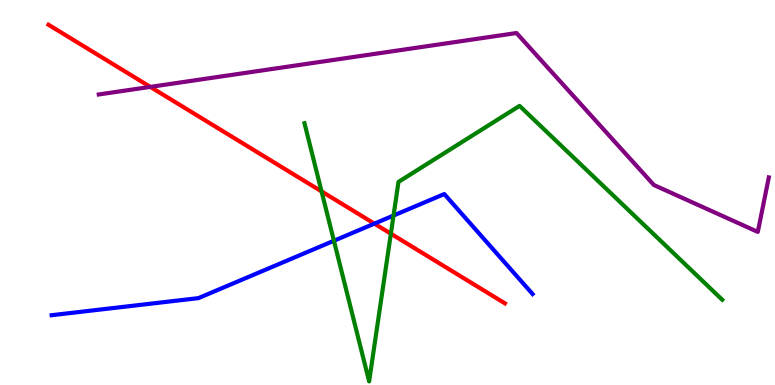[{'lines': ['blue', 'red'], 'intersections': [{'x': 4.83, 'y': 4.19}]}, {'lines': ['green', 'red'], 'intersections': [{'x': 4.15, 'y': 5.03}, {'x': 5.04, 'y': 3.93}]}, {'lines': ['purple', 'red'], 'intersections': [{'x': 1.94, 'y': 7.74}]}, {'lines': ['blue', 'green'], 'intersections': [{'x': 4.31, 'y': 3.75}, {'x': 5.08, 'y': 4.4}]}, {'lines': ['blue', 'purple'], 'intersections': []}, {'lines': ['green', 'purple'], 'intersections': []}]